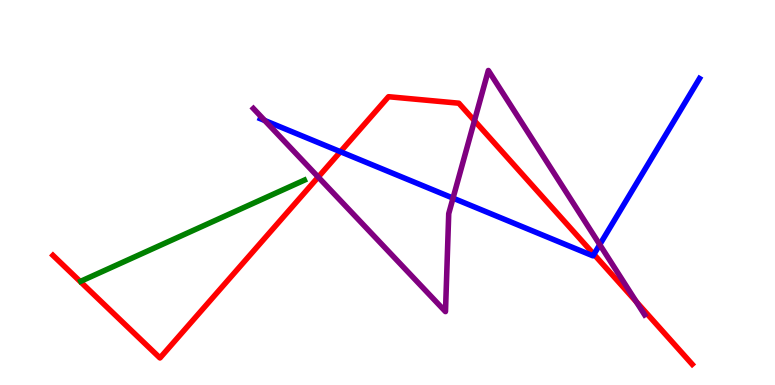[{'lines': ['blue', 'red'], 'intersections': [{'x': 4.39, 'y': 6.06}, {'x': 7.66, 'y': 3.39}]}, {'lines': ['green', 'red'], 'intersections': []}, {'lines': ['purple', 'red'], 'intersections': [{'x': 4.11, 'y': 5.4}, {'x': 6.12, 'y': 6.86}, {'x': 8.21, 'y': 2.16}]}, {'lines': ['blue', 'green'], 'intersections': []}, {'lines': ['blue', 'purple'], 'intersections': [{'x': 3.42, 'y': 6.87}, {'x': 5.85, 'y': 4.85}, {'x': 7.74, 'y': 3.65}]}, {'lines': ['green', 'purple'], 'intersections': []}]